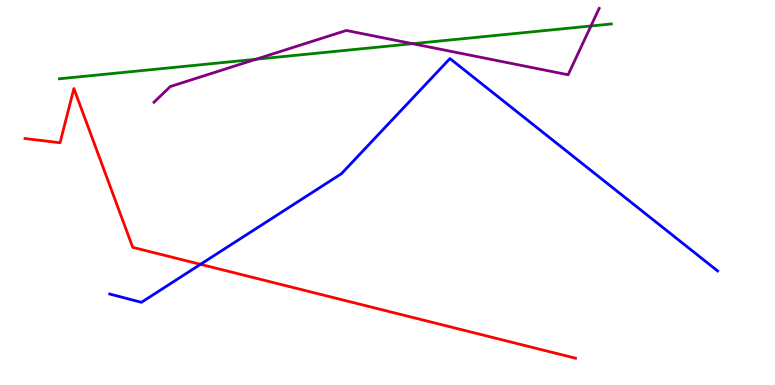[{'lines': ['blue', 'red'], 'intersections': [{'x': 2.59, 'y': 3.13}]}, {'lines': ['green', 'red'], 'intersections': []}, {'lines': ['purple', 'red'], 'intersections': []}, {'lines': ['blue', 'green'], 'intersections': []}, {'lines': ['blue', 'purple'], 'intersections': []}, {'lines': ['green', 'purple'], 'intersections': [{'x': 3.3, 'y': 8.46}, {'x': 5.32, 'y': 8.86}, {'x': 7.62, 'y': 9.33}]}]